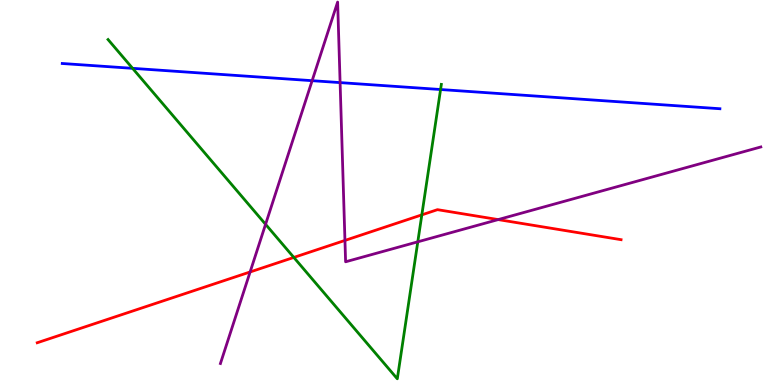[{'lines': ['blue', 'red'], 'intersections': []}, {'lines': ['green', 'red'], 'intersections': [{'x': 3.79, 'y': 3.31}, {'x': 5.44, 'y': 4.42}]}, {'lines': ['purple', 'red'], 'intersections': [{'x': 3.23, 'y': 2.94}, {'x': 4.45, 'y': 3.76}, {'x': 6.43, 'y': 4.3}]}, {'lines': ['blue', 'green'], 'intersections': [{'x': 1.71, 'y': 8.23}, {'x': 5.68, 'y': 7.67}]}, {'lines': ['blue', 'purple'], 'intersections': [{'x': 4.03, 'y': 7.9}, {'x': 4.39, 'y': 7.85}]}, {'lines': ['green', 'purple'], 'intersections': [{'x': 3.43, 'y': 4.17}, {'x': 5.39, 'y': 3.72}]}]